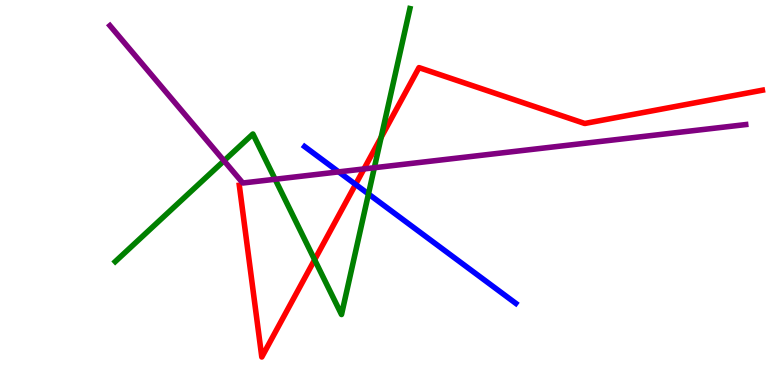[{'lines': ['blue', 'red'], 'intersections': [{'x': 4.59, 'y': 5.21}]}, {'lines': ['green', 'red'], 'intersections': [{'x': 4.06, 'y': 3.25}, {'x': 4.92, 'y': 6.43}]}, {'lines': ['purple', 'red'], 'intersections': [{'x': 4.7, 'y': 5.61}]}, {'lines': ['blue', 'green'], 'intersections': [{'x': 4.75, 'y': 4.96}]}, {'lines': ['blue', 'purple'], 'intersections': [{'x': 4.37, 'y': 5.54}]}, {'lines': ['green', 'purple'], 'intersections': [{'x': 2.89, 'y': 5.82}, {'x': 3.55, 'y': 5.34}, {'x': 4.83, 'y': 5.64}]}]